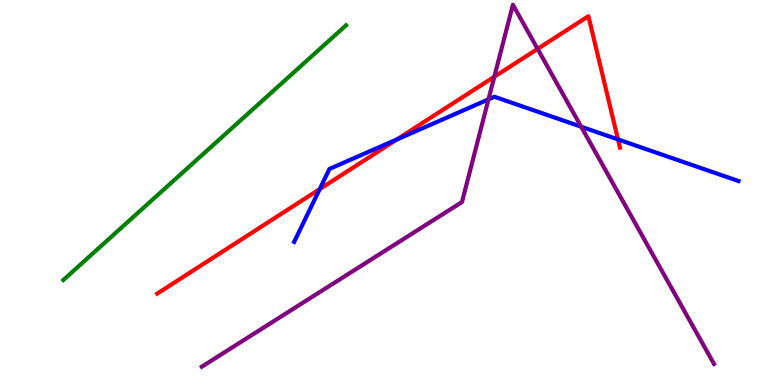[{'lines': ['blue', 'red'], 'intersections': [{'x': 4.13, 'y': 5.09}, {'x': 5.12, 'y': 6.38}, {'x': 7.97, 'y': 6.38}]}, {'lines': ['green', 'red'], 'intersections': []}, {'lines': ['purple', 'red'], 'intersections': [{'x': 6.38, 'y': 8.01}, {'x': 6.94, 'y': 8.73}]}, {'lines': ['blue', 'green'], 'intersections': []}, {'lines': ['blue', 'purple'], 'intersections': [{'x': 6.3, 'y': 7.42}, {'x': 7.5, 'y': 6.71}]}, {'lines': ['green', 'purple'], 'intersections': []}]